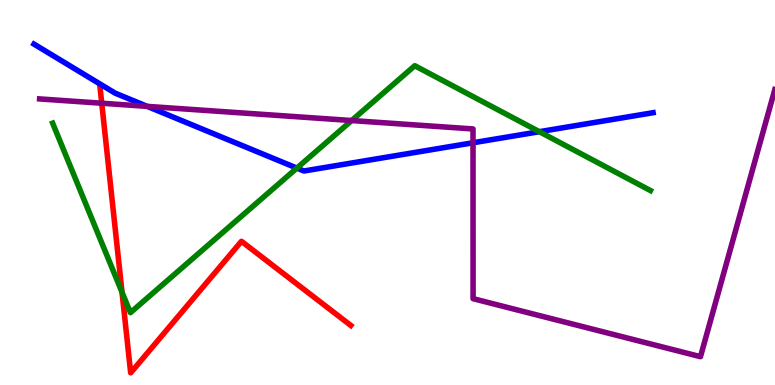[{'lines': ['blue', 'red'], 'intersections': []}, {'lines': ['green', 'red'], 'intersections': [{'x': 1.57, 'y': 2.41}]}, {'lines': ['purple', 'red'], 'intersections': [{'x': 1.31, 'y': 7.32}]}, {'lines': ['blue', 'green'], 'intersections': [{'x': 3.83, 'y': 5.63}, {'x': 6.96, 'y': 6.58}]}, {'lines': ['blue', 'purple'], 'intersections': [{'x': 1.9, 'y': 7.24}, {'x': 6.1, 'y': 6.29}]}, {'lines': ['green', 'purple'], 'intersections': [{'x': 4.54, 'y': 6.87}]}]